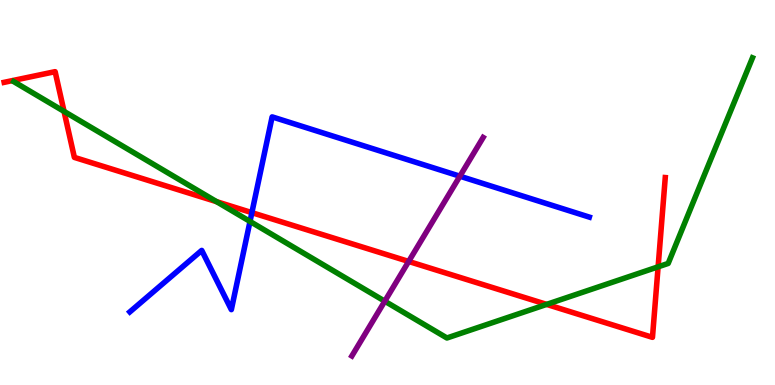[{'lines': ['blue', 'red'], 'intersections': [{'x': 3.25, 'y': 4.48}]}, {'lines': ['green', 'red'], 'intersections': [{'x': 0.826, 'y': 7.11}, {'x': 2.79, 'y': 4.76}, {'x': 7.05, 'y': 2.09}, {'x': 8.49, 'y': 3.07}]}, {'lines': ['purple', 'red'], 'intersections': [{'x': 5.27, 'y': 3.21}]}, {'lines': ['blue', 'green'], 'intersections': [{'x': 3.23, 'y': 4.25}]}, {'lines': ['blue', 'purple'], 'intersections': [{'x': 5.93, 'y': 5.42}]}, {'lines': ['green', 'purple'], 'intersections': [{'x': 4.96, 'y': 2.18}]}]